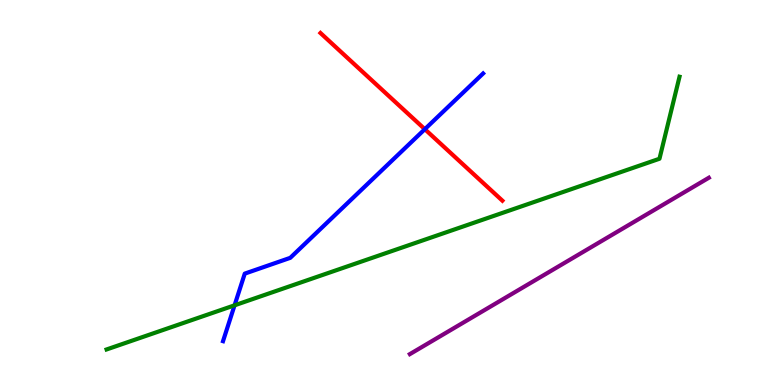[{'lines': ['blue', 'red'], 'intersections': [{'x': 5.48, 'y': 6.64}]}, {'lines': ['green', 'red'], 'intersections': []}, {'lines': ['purple', 'red'], 'intersections': []}, {'lines': ['blue', 'green'], 'intersections': [{'x': 3.03, 'y': 2.07}]}, {'lines': ['blue', 'purple'], 'intersections': []}, {'lines': ['green', 'purple'], 'intersections': []}]